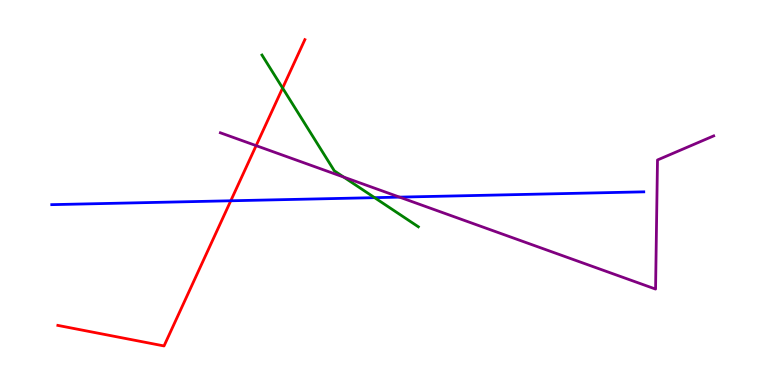[{'lines': ['blue', 'red'], 'intersections': [{'x': 2.98, 'y': 4.79}]}, {'lines': ['green', 'red'], 'intersections': [{'x': 3.65, 'y': 7.71}]}, {'lines': ['purple', 'red'], 'intersections': [{'x': 3.3, 'y': 6.22}]}, {'lines': ['blue', 'green'], 'intersections': [{'x': 4.83, 'y': 4.87}]}, {'lines': ['blue', 'purple'], 'intersections': [{'x': 5.16, 'y': 4.88}]}, {'lines': ['green', 'purple'], 'intersections': [{'x': 4.43, 'y': 5.4}]}]